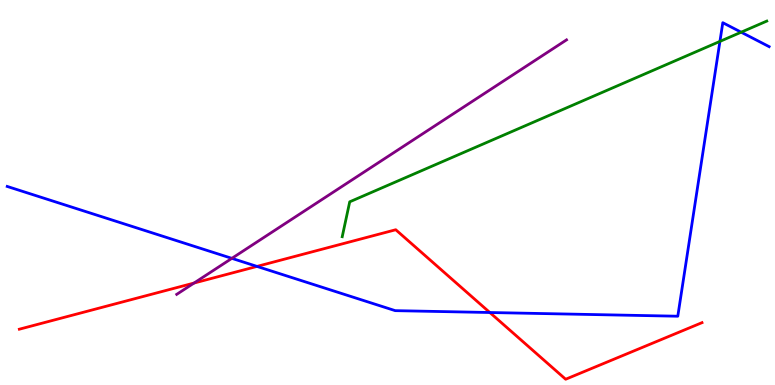[{'lines': ['blue', 'red'], 'intersections': [{'x': 3.32, 'y': 3.08}, {'x': 6.32, 'y': 1.88}]}, {'lines': ['green', 'red'], 'intersections': []}, {'lines': ['purple', 'red'], 'intersections': [{'x': 2.5, 'y': 2.65}]}, {'lines': ['blue', 'green'], 'intersections': [{'x': 9.29, 'y': 8.92}, {'x': 9.56, 'y': 9.16}]}, {'lines': ['blue', 'purple'], 'intersections': [{'x': 2.99, 'y': 3.29}]}, {'lines': ['green', 'purple'], 'intersections': []}]